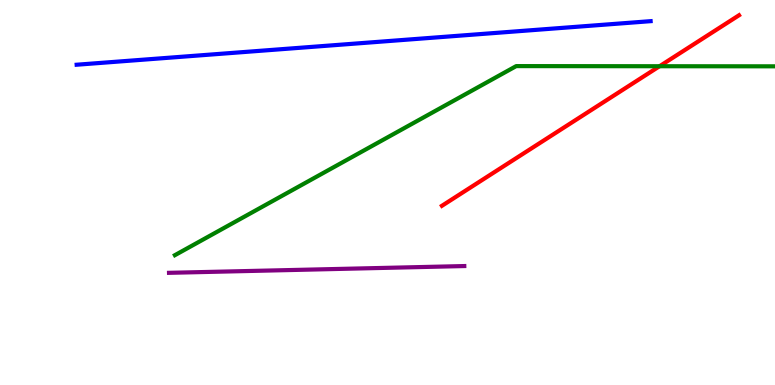[{'lines': ['blue', 'red'], 'intersections': []}, {'lines': ['green', 'red'], 'intersections': [{'x': 8.51, 'y': 8.28}]}, {'lines': ['purple', 'red'], 'intersections': []}, {'lines': ['blue', 'green'], 'intersections': []}, {'lines': ['blue', 'purple'], 'intersections': []}, {'lines': ['green', 'purple'], 'intersections': []}]